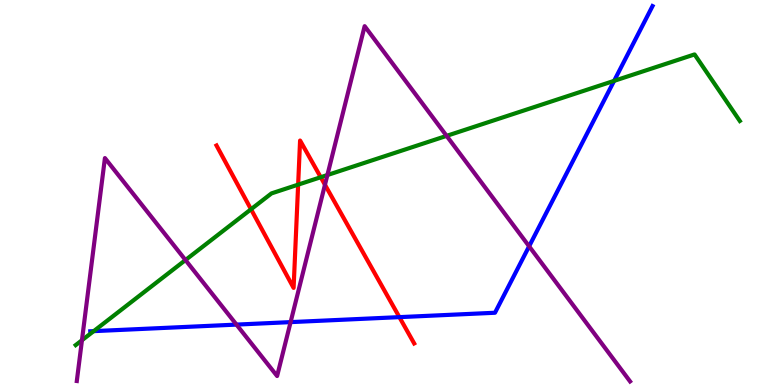[{'lines': ['blue', 'red'], 'intersections': [{'x': 5.15, 'y': 1.76}]}, {'lines': ['green', 'red'], 'intersections': [{'x': 3.24, 'y': 4.56}, {'x': 3.85, 'y': 5.2}, {'x': 4.14, 'y': 5.4}]}, {'lines': ['purple', 'red'], 'intersections': [{'x': 4.19, 'y': 5.2}]}, {'lines': ['blue', 'green'], 'intersections': [{'x': 1.21, 'y': 1.4}, {'x': 7.92, 'y': 7.9}]}, {'lines': ['blue', 'purple'], 'intersections': [{'x': 3.05, 'y': 1.57}, {'x': 3.75, 'y': 1.63}, {'x': 6.83, 'y': 3.6}]}, {'lines': ['green', 'purple'], 'intersections': [{'x': 1.06, 'y': 1.16}, {'x': 2.39, 'y': 3.25}, {'x': 4.22, 'y': 5.45}, {'x': 5.76, 'y': 6.47}]}]